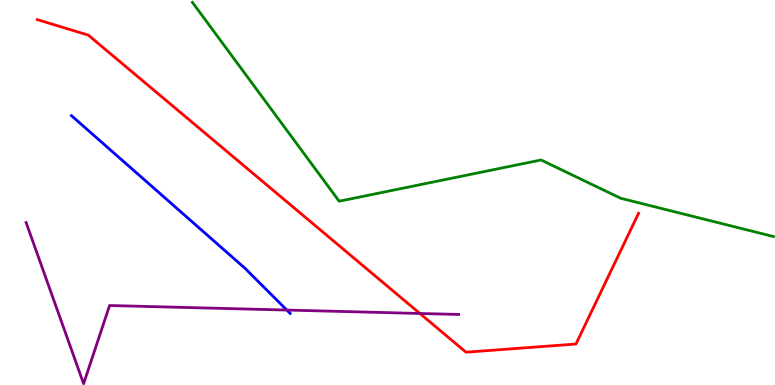[{'lines': ['blue', 'red'], 'intersections': []}, {'lines': ['green', 'red'], 'intersections': []}, {'lines': ['purple', 'red'], 'intersections': [{'x': 5.42, 'y': 1.86}]}, {'lines': ['blue', 'green'], 'intersections': []}, {'lines': ['blue', 'purple'], 'intersections': [{'x': 3.7, 'y': 1.95}]}, {'lines': ['green', 'purple'], 'intersections': []}]